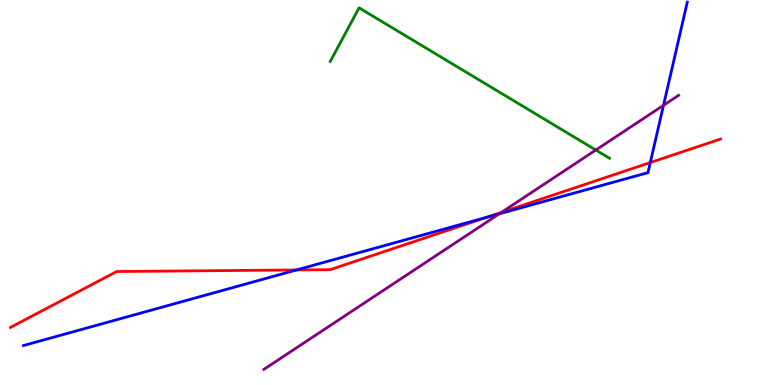[{'lines': ['blue', 'red'], 'intersections': [{'x': 3.83, 'y': 2.99}, {'x': 6.28, 'y': 4.36}, {'x': 8.39, 'y': 5.78}]}, {'lines': ['green', 'red'], 'intersections': []}, {'lines': ['purple', 'red'], 'intersections': [{'x': 6.47, 'y': 4.49}]}, {'lines': ['blue', 'green'], 'intersections': []}, {'lines': ['blue', 'purple'], 'intersections': [{'x': 6.44, 'y': 4.45}, {'x': 8.56, 'y': 7.26}]}, {'lines': ['green', 'purple'], 'intersections': [{'x': 7.69, 'y': 6.1}]}]